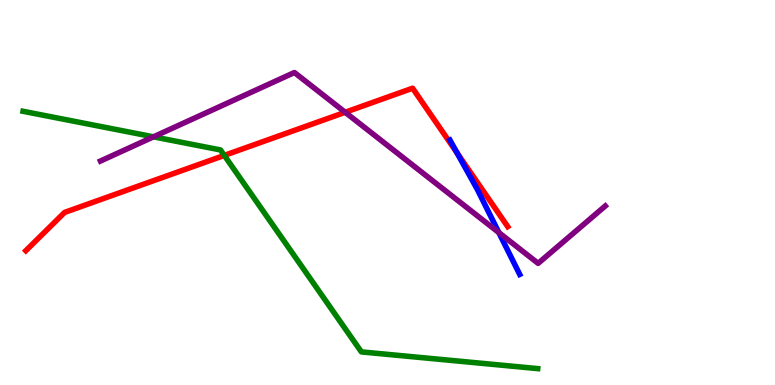[{'lines': ['blue', 'red'], 'intersections': [{'x': 5.9, 'y': 6.03}]}, {'lines': ['green', 'red'], 'intersections': [{'x': 2.89, 'y': 5.96}]}, {'lines': ['purple', 'red'], 'intersections': [{'x': 4.45, 'y': 7.08}]}, {'lines': ['blue', 'green'], 'intersections': []}, {'lines': ['blue', 'purple'], 'intersections': [{'x': 6.44, 'y': 3.96}]}, {'lines': ['green', 'purple'], 'intersections': [{'x': 1.98, 'y': 6.45}]}]